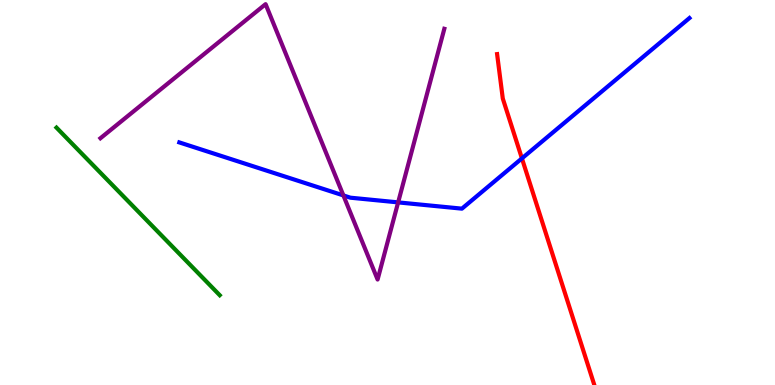[{'lines': ['blue', 'red'], 'intersections': [{'x': 6.73, 'y': 5.89}]}, {'lines': ['green', 'red'], 'intersections': []}, {'lines': ['purple', 'red'], 'intersections': []}, {'lines': ['blue', 'green'], 'intersections': []}, {'lines': ['blue', 'purple'], 'intersections': [{'x': 4.43, 'y': 4.92}, {'x': 5.14, 'y': 4.74}]}, {'lines': ['green', 'purple'], 'intersections': []}]